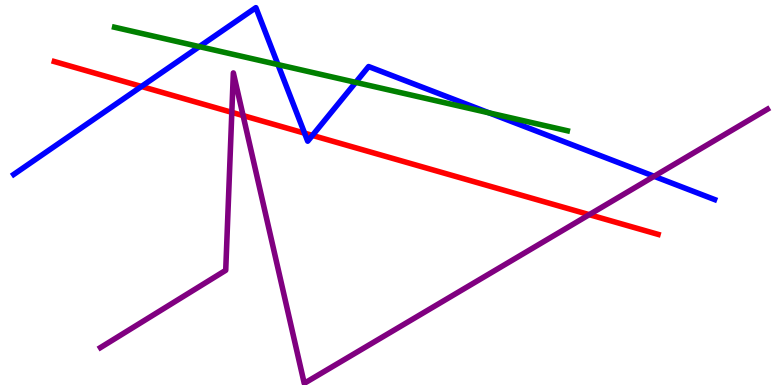[{'lines': ['blue', 'red'], 'intersections': [{'x': 1.83, 'y': 7.75}, {'x': 3.93, 'y': 6.54}, {'x': 4.03, 'y': 6.48}]}, {'lines': ['green', 'red'], 'intersections': []}, {'lines': ['purple', 'red'], 'intersections': [{'x': 2.99, 'y': 7.08}, {'x': 3.14, 'y': 7.0}, {'x': 7.6, 'y': 4.42}]}, {'lines': ['blue', 'green'], 'intersections': [{'x': 2.57, 'y': 8.79}, {'x': 3.59, 'y': 8.32}, {'x': 4.59, 'y': 7.86}, {'x': 6.31, 'y': 7.07}]}, {'lines': ['blue', 'purple'], 'intersections': [{'x': 8.44, 'y': 5.42}]}, {'lines': ['green', 'purple'], 'intersections': []}]